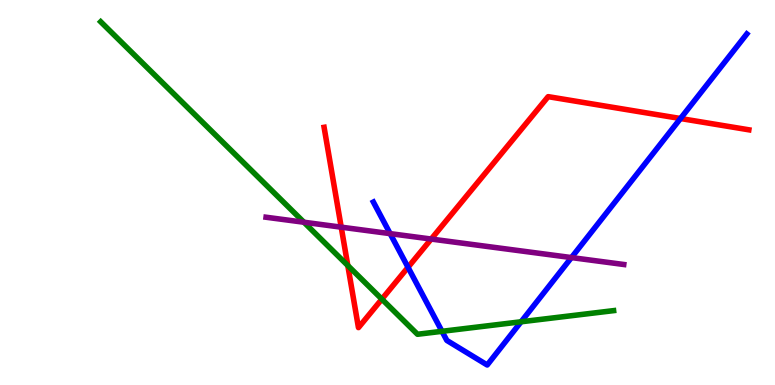[{'lines': ['blue', 'red'], 'intersections': [{'x': 5.26, 'y': 3.06}, {'x': 8.78, 'y': 6.92}]}, {'lines': ['green', 'red'], 'intersections': [{'x': 4.49, 'y': 3.1}, {'x': 4.93, 'y': 2.23}]}, {'lines': ['purple', 'red'], 'intersections': [{'x': 4.4, 'y': 4.1}, {'x': 5.56, 'y': 3.79}]}, {'lines': ['blue', 'green'], 'intersections': [{'x': 5.7, 'y': 1.39}, {'x': 6.72, 'y': 1.64}]}, {'lines': ['blue', 'purple'], 'intersections': [{'x': 5.03, 'y': 3.93}, {'x': 7.37, 'y': 3.31}]}, {'lines': ['green', 'purple'], 'intersections': [{'x': 3.92, 'y': 4.23}]}]